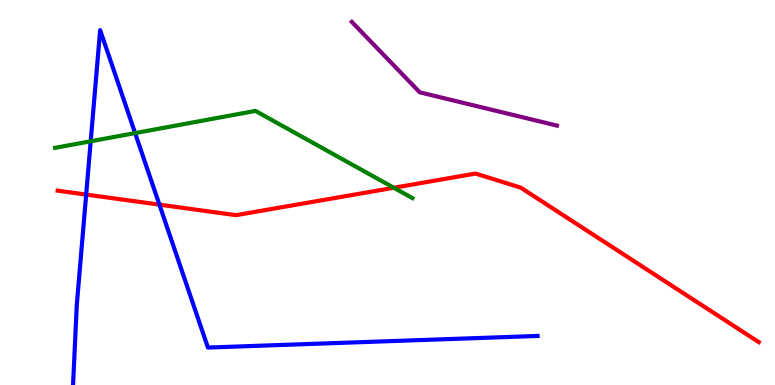[{'lines': ['blue', 'red'], 'intersections': [{'x': 1.11, 'y': 4.95}, {'x': 2.06, 'y': 4.68}]}, {'lines': ['green', 'red'], 'intersections': [{'x': 5.08, 'y': 5.12}]}, {'lines': ['purple', 'red'], 'intersections': []}, {'lines': ['blue', 'green'], 'intersections': [{'x': 1.17, 'y': 6.33}, {'x': 1.74, 'y': 6.54}]}, {'lines': ['blue', 'purple'], 'intersections': []}, {'lines': ['green', 'purple'], 'intersections': []}]